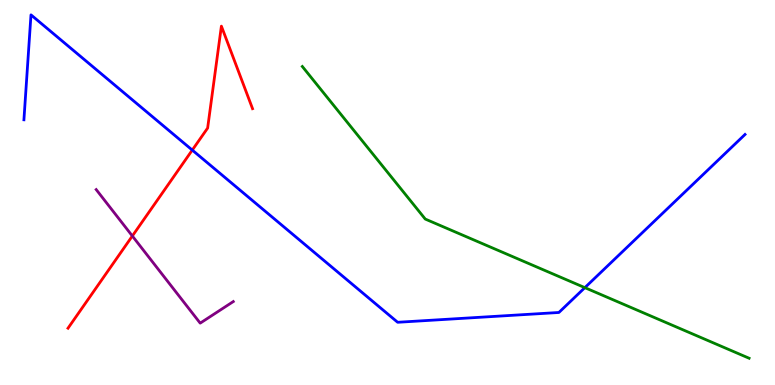[{'lines': ['blue', 'red'], 'intersections': [{'x': 2.48, 'y': 6.1}]}, {'lines': ['green', 'red'], 'intersections': []}, {'lines': ['purple', 'red'], 'intersections': [{'x': 1.71, 'y': 3.87}]}, {'lines': ['blue', 'green'], 'intersections': [{'x': 7.55, 'y': 2.53}]}, {'lines': ['blue', 'purple'], 'intersections': []}, {'lines': ['green', 'purple'], 'intersections': []}]